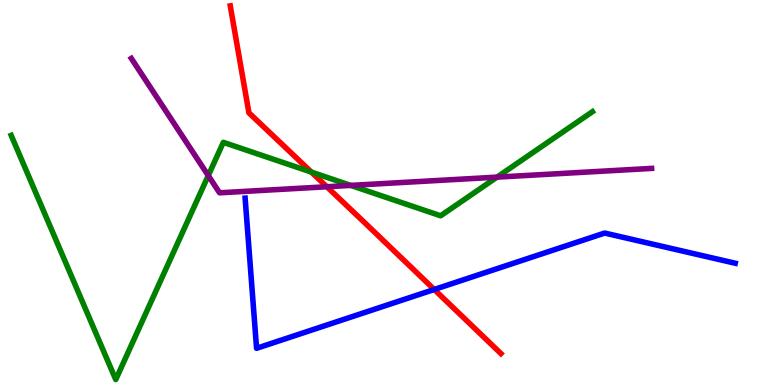[{'lines': ['blue', 'red'], 'intersections': [{'x': 5.6, 'y': 2.48}]}, {'lines': ['green', 'red'], 'intersections': [{'x': 4.02, 'y': 5.53}]}, {'lines': ['purple', 'red'], 'intersections': [{'x': 4.22, 'y': 5.15}]}, {'lines': ['blue', 'green'], 'intersections': []}, {'lines': ['blue', 'purple'], 'intersections': []}, {'lines': ['green', 'purple'], 'intersections': [{'x': 2.69, 'y': 5.44}, {'x': 4.53, 'y': 5.18}, {'x': 6.41, 'y': 5.4}]}]